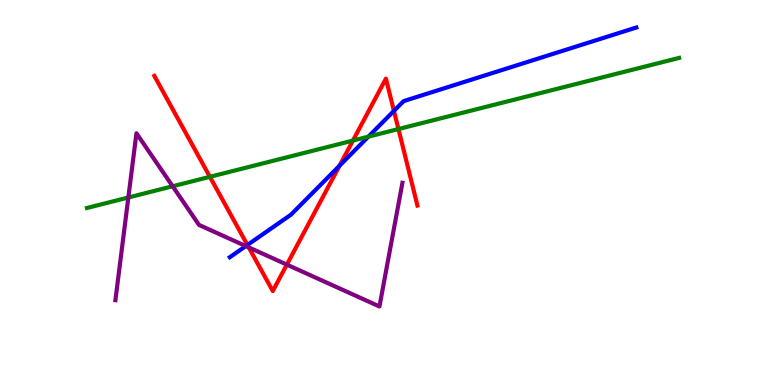[{'lines': ['blue', 'red'], 'intersections': [{'x': 3.19, 'y': 3.64}, {'x': 4.38, 'y': 5.7}, {'x': 5.08, 'y': 7.12}]}, {'lines': ['green', 'red'], 'intersections': [{'x': 2.71, 'y': 5.41}, {'x': 4.55, 'y': 6.35}, {'x': 5.14, 'y': 6.65}]}, {'lines': ['purple', 'red'], 'intersections': [{'x': 3.21, 'y': 3.57}, {'x': 3.7, 'y': 3.13}]}, {'lines': ['blue', 'green'], 'intersections': [{'x': 4.75, 'y': 6.45}]}, {'lines': ['blue', 'purple'], 'intersections': [{'x': 3.17, 'y': 3.61}]}, {'lines': ['green', 'purple'], 'intersections': [{'x': 1.66, 'y': 4.87}, {'x': 2.23, 'y': 5.16}]}]